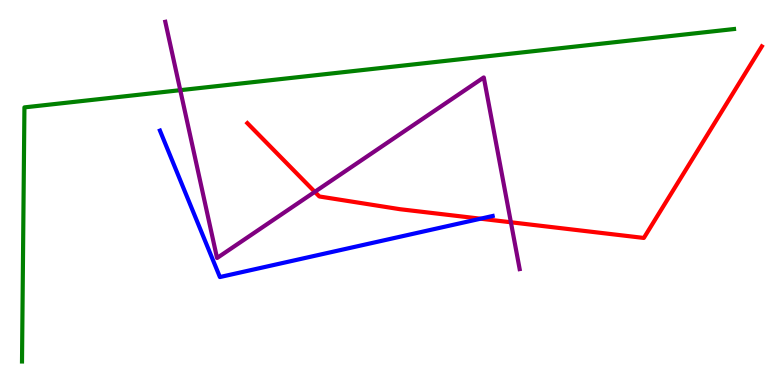[{'lines': ['blue', 'red'], 'intersections': [{'x': 6.2, 'y': 4.32}]}, {'lines': ['green', 'red'], 'intersections': []}, {'lines': ['purple', 'red'], 'intersections': [{'x': 4.06, 'y': 5.02}, {'x': 6.59, 'y': 4.23}]}, {'lines': ['blue', 'green'], 'intersections': []}, {'lines': ['blue', 'purple'], 'intersections': []}, {'lines': ['green', 'purple'], 'intersections': [{'x': 2.33, 'y': 7.66}]}]